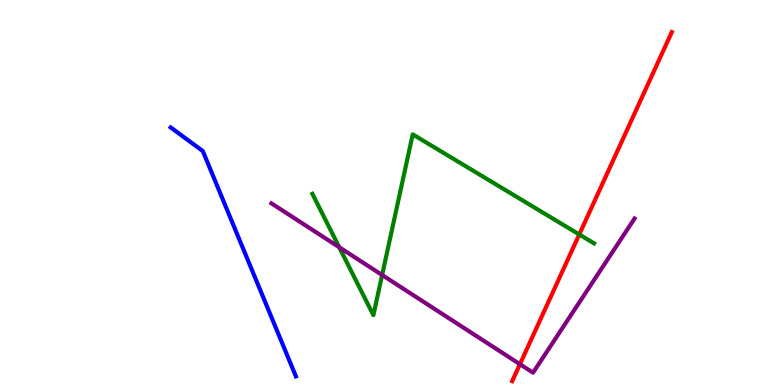[{'lines': ['blue', 'red'], 'intersections': []}, {'lines': ['green', 'red'], 'intersections': [{'x': 7.47, 'y': 3.91}]}, {'lines': ['purple', 'red'], 'intersections': [{'x': 6.71, 'y': 0.54}]}, {'lines': ['blue', 'green'], 'intersections': []}, {'lines': ['blue', 'purple'], 'intersections': []}, {'lines': ['green', 'purple'], 'intersections': [{'x': 4.38, 'y': 3.58}, {'x': 4.93, 'y': 2.86}]}]